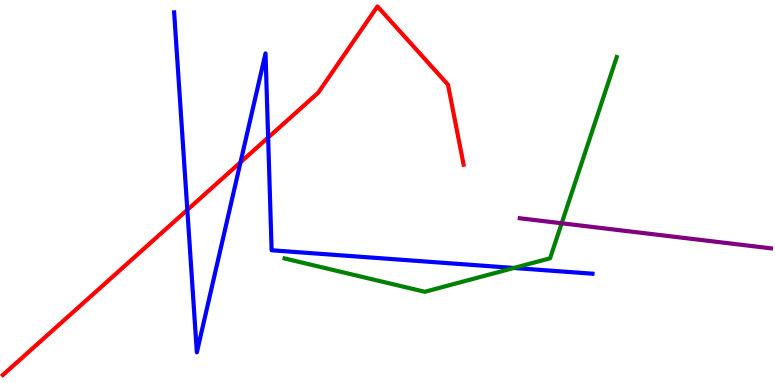[{'lines': ['blue', 'red'], 'intersections': [{'x': 2.42, 'y': 4.55}, {'x': 3.1, 'y': 5.78}, {'x': 3.46, 'y': 6.43}]}, {'lines': ['green', 'red'], 'intersections': []}, {'lines': ['purple', 'red'], 'intersections': []}, {'lines': ['blue', 'green'], 'intersections': [{'x': 6.63, 'y': 3.04}]}, {'lines': ['blue', 'purple'], 'intersections': []}, {'lines': ['green', 'purple'], 'intersections': [{'x': 7.25, 'y': 4.2}]}]